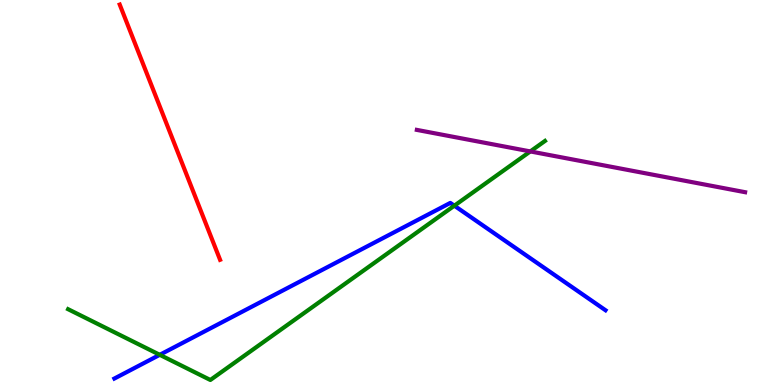[{'lines': ['blue', 'red'], 'intersections': []}, {'lines': ['green', 'red'], 'intersections': []}, {'lines': ['purple', 'red'], 'intersections': []}, {'lines': ['blue', 'green'], 'intersections': [{'x': 2.06, 'y': 0.784}, {'x': 5.86, 'y': 4.66}]}, {'lines': ['blue', 'purple'], 'intersections': []}, {'lines': ['green', 'purple'], 'intersections': [{'x': 6.84, 'y': 6.07}]}]